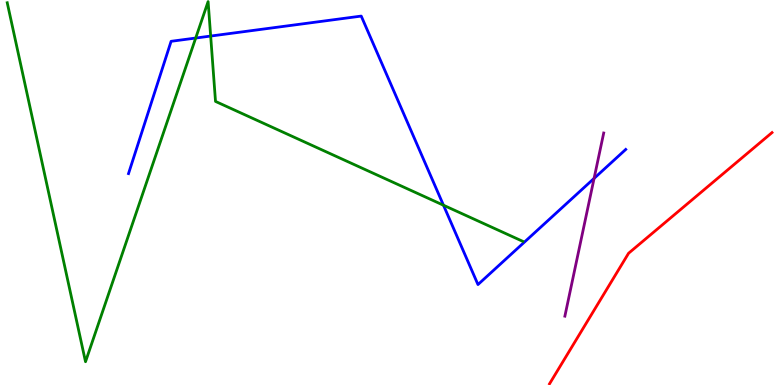[{'lines': ['blue', 'red'], 'intersections': []}, {'lines': ['green', 'red'], 'intersections': []}, {'lines': ['purple', 'red'], 'intersections': []}, {'lines': ['blue', 'green'], 'intersections': [{'x': 2.53, 'y': 9.01}, {'x': 2.72, 'y': 9.06}, {'x': 5.72, 'y': 4.67}]}, {'lines': ['blue', 'purple'], 'intersections': [{'x': 7.67, 'y': 5.37}]}, {'lines': ['green', 'purple'], 'intersections': []}]